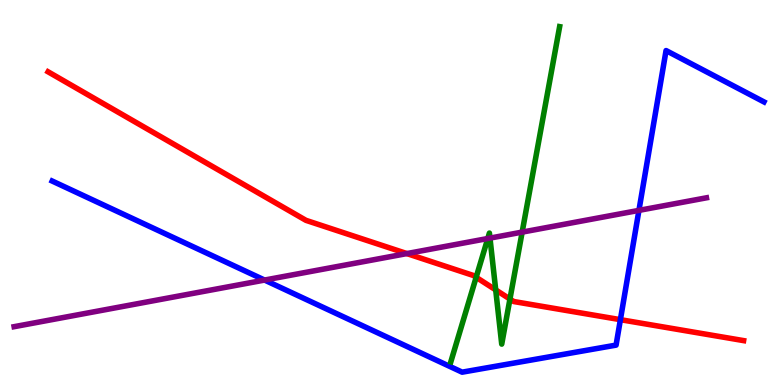[{'lines': ['blue', 'red'], 'intersections': [{'x': 8.01, 'y': 1.7}]}, {'lines': ['green', 'red'], 'intersections': [{'x': 6.14, 'y': 2.8}, {'x': 6.4, 'y': 2.47}, {'x': 6.58, 'y': 2.23}]}, {'lines': ['purple', 'red'], 'intersections': [{'x': 5.25, 'y': 3.41}]}, {'lines': ['blue', 'green'], 'intersections': []}, {'lines': ['blue', 'purple'], 'intersections': [{'x': 3.41, 'y': 2.73}, {'x': 8.24, 'y': 4.54}]}, {'lines': ['green', 'purple'], 'intersections': [{'x': 6.29, 'y': 3.8}, {'x': 6.32, 'y': 3.82}, {'x': 6.74, 'y': 3.97}]}]